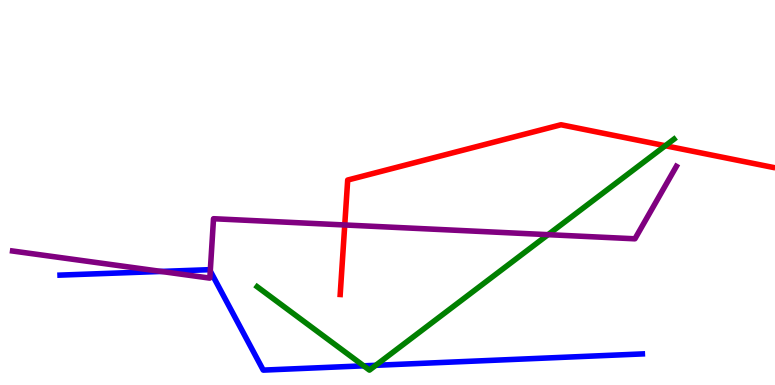[{'lines': ['blue', 'red'], 'intersections': []}, {'lines': ['green', 'red'], 'intersections': [{'x': 8.58, 'y': 6.21}]}, {'lines': ['purple', 'red'], 'intersections': [{'x': 4.45, 'y': 4.16}]}, {'lines': ['blue', 'green'], 'intersections': [{'x': 4.69, 'y': 0.498}, {'x': 4.85, 'y': 0.511}]}, {'lines': ['blue', 'purple'], 'intersections': [{'x': 2.08, 'y': 2.95}, {'x': 2.71, 'y': 2.96}]}, {'lines': ['green', 'purple'], 'intersections': [{'x': 7.07, 'y': 3.9}]}]